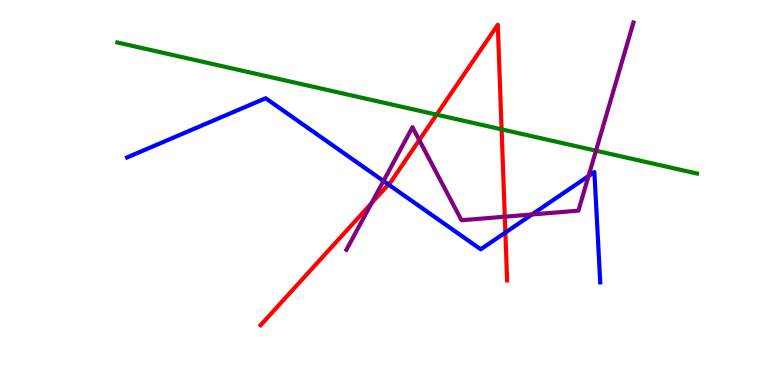[{'lines': ['blue', 'red'], 'intersections': [{'x': 5.01, 'y': 5.21}, {'x': 6.52, 'y': 3.96}]}, {'lines': ['green', 'red'], 'intersections': [{'x': 5.63, 'y': 7.02}, {'x': 6.47, 'y': 6.64}]}, {'lines': ['purple', 'red'], 'intersections': [{'x': 4.79, 'y': 4.72}, {'x': 5.41, 'y': 6.36}, {'x': 6.51, 'y': 4.37}]}, {'lines': ['blue', 'green'], 'intersections': []}, {'lines': ['blue', 'purple'], 'intersections': [{'x': 4.95, 'y': 5.3}, {'x': 6.86, 'y': 4.43}, {'x': 7.59, 'y': 5.43}]}, {'lines': ['green', 'purple'], 'intersections': [{'x': 7.69, 'y': 6.09}]}]